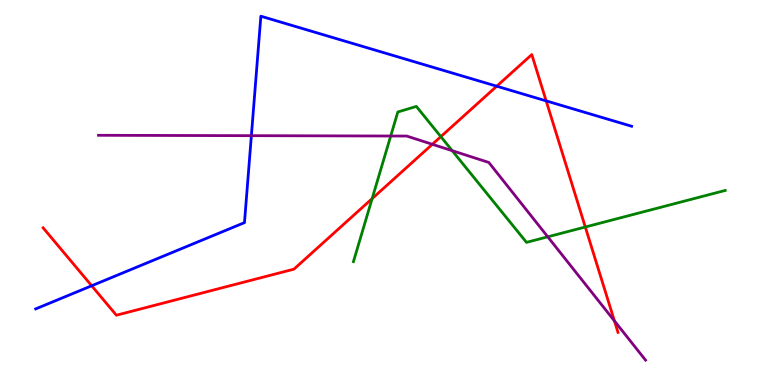[{'lines': ['blue', 'red'], 'intersections': [{'x': 1.18, 'y': 2.58}, {'x': 6.41, 'y': 7.76}, {'x': 7.05, 'y': 7.38}]}, {'lines': ['green', 'red'], 'intersections': [{'x': 4.8, 'y': 4.84}, {'x': 5.69, 'y': 6.45}, {'x': 7.55, 'y': 4.1}]}, {'lines': ['purple', 'red'], 'intersections': [{'x': 5.58, 'y': 6.25}, {'x': 7.93, 'y': 1.66}]}, {'lines': ['blue', 'green'], 'intersections': []}, {'lines': ['blue', 'purple'], 'intersections': [{'x': 3.24, 'y': 6.48}]}, {'lines': ['green', 'purple'], 'intersections': [{'x': 5.04, 'y': 6.47}, {'x': 5.83, 'y': 6.09}, {'x': 7.07, 'y': 3.85}]}]